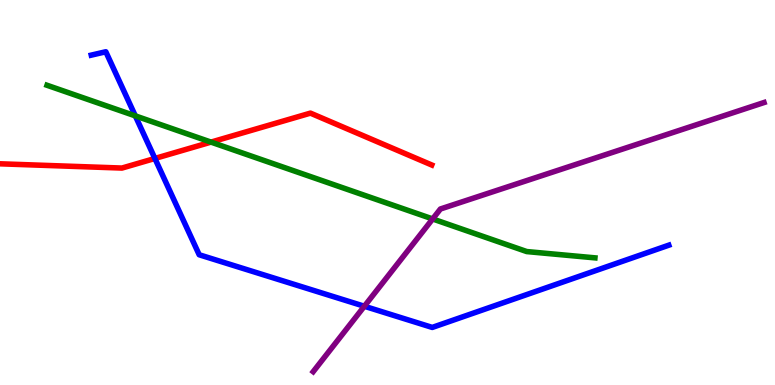[{'lines': ['blue', 'red'], 'intersections': [{'x': 2.0, 'y': 5.88}]}, {'lines': ['green', 'red'], 'intersections': [{'x': 2.72, 'y': 6.31}]}, {'lines': ['purple', 'red'], 'intersections': []}, {'lines': ['blue', 'green'], 'intersections': [{'x': 1.75, 'y': 6.99}]}, {'lines': ['blue', 'purple'], 'intersections': [{'x': 4.7, 'y': 2.05}]}, {'lines': ['green', 'purple'], 'intersections': [{'x': 5.58, 'y': 4.31}]}]